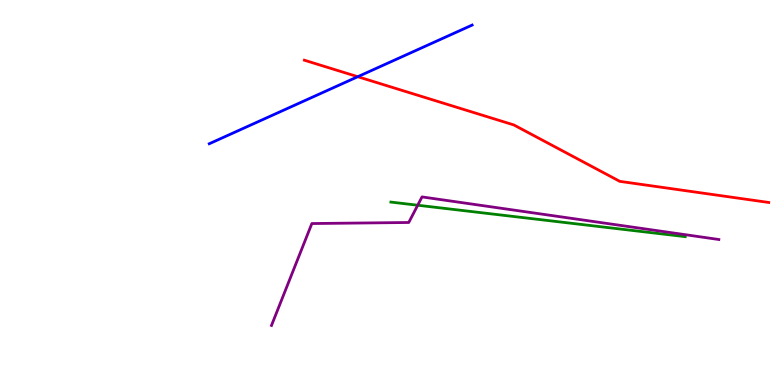[{'lines': ['blue', 'red'], 'intersections': [{'x': 4.62, 'y': 8.01}]}, {'lines': ['green', 'red'], 'intersections': []}, {'lines': ['purple', 'red'], 'intersections': []}, {'lines': ['blue', 'green'], 'intersections': []}, {'lines': ['blue', 'purple'], 'intersections': []}, {'lines': ['green', 'purple'], 'intersections': [{'x': 5.39, 'y': 4.67}]}]